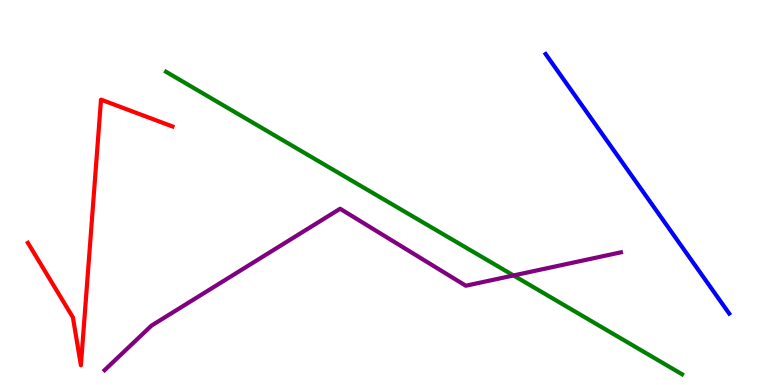[{'lines': ['blue', 'red'], 'intersections': []}, {'lines': ['green', 'red'], 'intersections': []}, {'lines': ['purple', 'red'], 'intersections': []}, {'lines': ['blue', 'green'], 'intersections': []}, {'lines': ['blue', 'purple'], 'intersections': []}, {'lines': ['green', 'purple'], 'intersections': [{'x': 6.63, 'y': 2.85}]}]